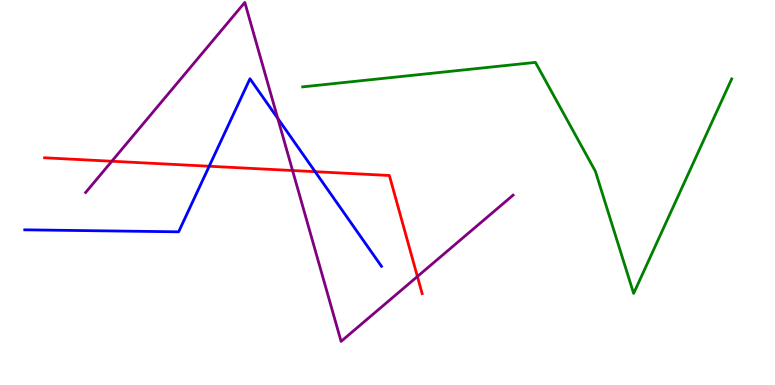[{'lines': ['blue', 'red'], 'intersections': [{'x': 2.7, 'y': 5.68}, {'x': 4.07, 'y': 5.54}]}, {'lines': ['green', 'red'], 'intersections': []}, {'lines': ['purple', 'red'], 'intersections': [{'x': 1.44, 'y': 5.81}, {'x': 3.78, 'y': 5.57}, {'x': 5.39, 'y': 2.82}]}, {'lines': ['blue', 'green'], 'intersections': []}, {'lines': ['blue', 'purple'], 'intersections': [{'x': 3.58, 'y': 6.93}]}, {'lines': ['green', 'purple'], 'intersections': []}]